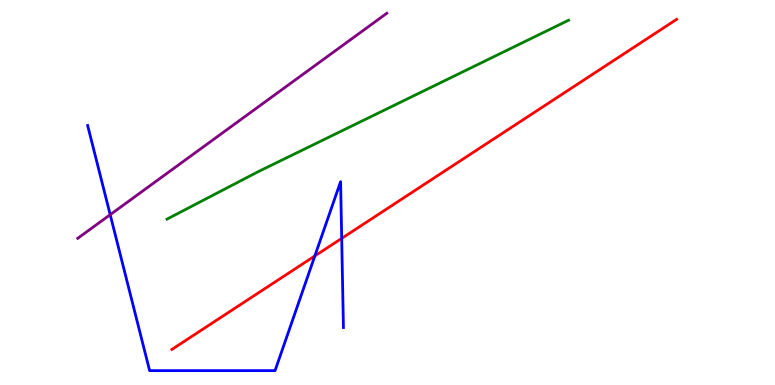[{'lines': ['blue', 'red'], 'intersections': [{'x': 4.06, 'y': 3.35}, {'x': 4.41, 'y': 3.81}]}, {'lines': ['green', 'red'], 'intersections': []}, {'lines': ['purple', 'red'], 'intersections': []}, {'lines': ['blue', 'green'], 'intersections': []}, {'lines': ['blue', 'purple'], 'intersections': [{'x': 1.42, 'y': 4.42}]}, {'lines': ['green', 'purple'], 'intersections': []}]